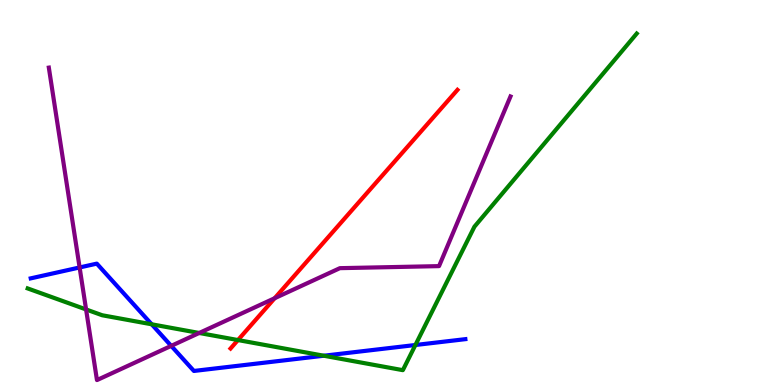[{'lines': ['blue', 'red'], 'intersections': []}, {'lines': ['green', 'red'], 'intersections': [{'x': 3.07, 'y': 1.17}]}, {'lines': ['purple', 'red'], 'intersections': [{'x': 3.54, 'y': 2.25}]}, {'lines': ['blue', 'green'], 'intersections': [{'x': 1.96, 'y': 1.58}, {'x': 4.18, 'y': 0.76}, {'x': 5.36, 'y': 1.04}]}, {'lines': ['blue', 'purple'], 'intersections': [{'x': 1.03, 'y': 3.05}, {'x': 2.21, 'y': 1.02}]}, {'lines': ['green', 'purple'], 'intersections': [{'x': 1.11, 'y': 1.96}, {'x': 2.57, 'y': 1.35}]}]